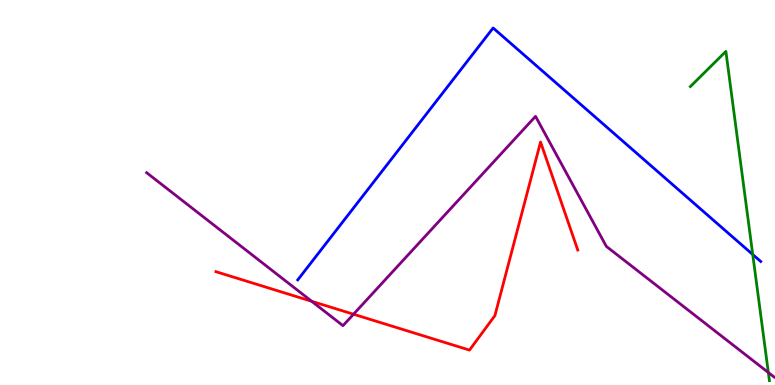[{'lines': ['blue', 'red'], 'intersections': []}, {'lines': ['green', 'red'], 'intersections': []}, {'lines': ['purple', 'red'], 'intersections': [{'x': 4.02, 'y': 2.17}, {'x': 4.56, 'y': 1.84}]}, {'lines': ['blue', 'green'], 'intersections': [{'x': 9.71, 'y': 3.39}]}, {'lines': ['blue', 'purple'], 'intersections': []}, {'lines': ['green', 'purple'], 'intersections': [{'x': 9.91, 'y': 0.324}]}]